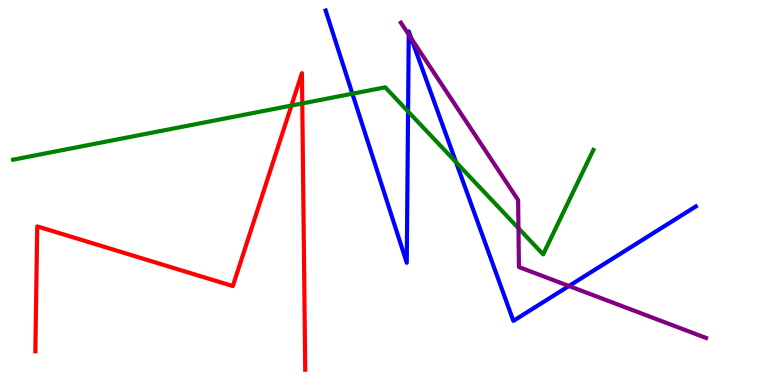[{'lines': ['blue', 'red'], 'intersections': []}, {'lines': ['green', 'red'], 'intersections': [{'x': 3.76, 'y': 7.26}, {'x': 3.9, 'y': 7.31}]}, {'lines': ['purple', 'red'], 'intersections': []}, {'lines': ['blue', 'green'], 'intersections': [{'x': 4.55, 'y': 7.57}, {'x': 5.27, 'y': 7.1}, {'x': 5.88, 'y': 5.79}]}, {'lines': ['blue', 'purple'], 'intersections': [{'x': 5.27, 'y': 9.1}, {'x': 5.31, 'y': 9.0}, {'x': 7.34, 'y': 2.57}]}, {'lines': ['green', 'purple'], 'intersections': [{'x': 6.69, 'y': 4.07}]}]